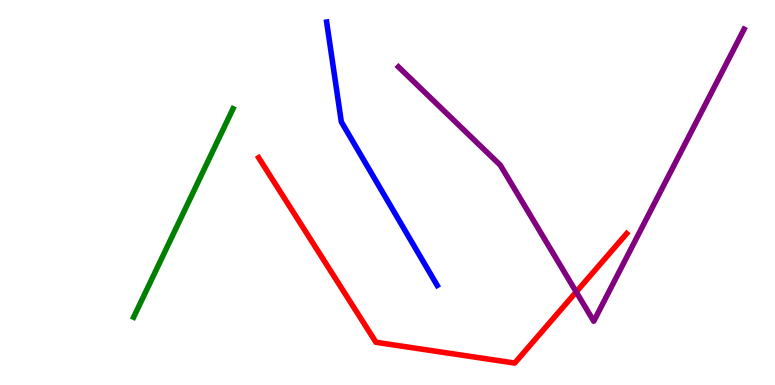[{'lines': ['blue', 'red'], 'intersections': []}, {'lines': ['green', 'red'], 'intersections': []}, {'lines': ['purple', 'red'], 'intersections': [{'x': 7.44, 'y': 2.42}]}, {'lines': ['blue', 'green'], 'intersections': []}, {'lines': ['blue', 'purple'], 'intersections': []}, {'lines': ['green', 'purple'], 'intersections': []}]